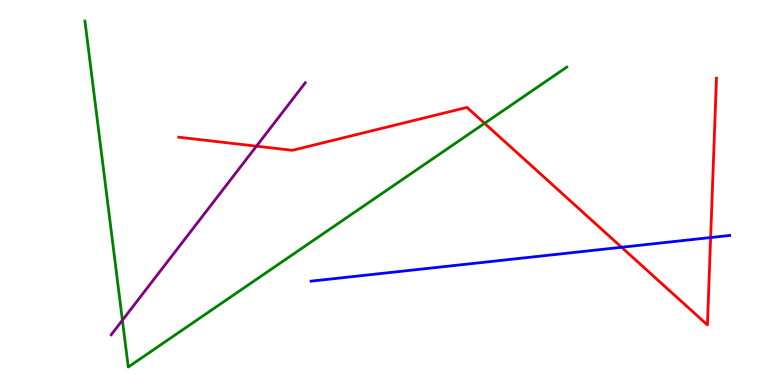[{'lines': ['blue', 'red'], 'intersections': [{'x': 8.02, 'y': 3.58}, {'x': 9.17, 'y': 3.83}]}, {'lines': ['green', 'red'], 'intersections': [{'x': 6.25, 'y': 6.8}]}, {'lines': ['purple', 'red'], 'intersections': [{'x': 3.31, 'y': 6.2}]}, {'lines': ['blue', 'green'], 'intersections': []}, {'lines': ['blue', 'purple'], 'intersections': []}, {'lines': ['green', 'purple'], 'intersections': [{'x': 1.58, 'y': 1.68}]}]